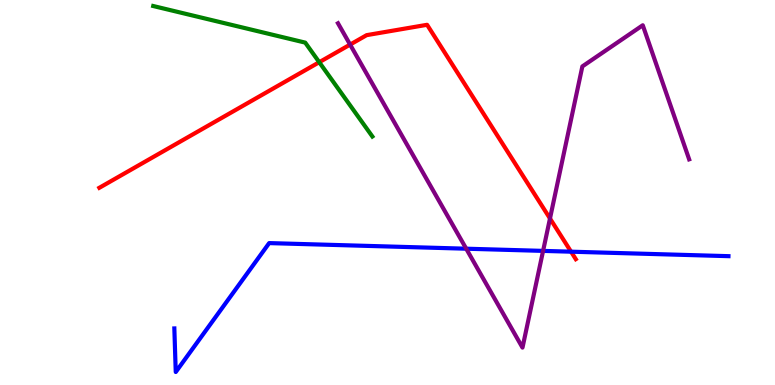[{'lines': ['blue', 'red'], 'intersections': [{'x': 7.37, 'y': 3.46}]}, {'lines': ['green', 'red'], 'intersections': [{'x': 4.12, 'y': 8.38}]}, {'lines': ['purple', 'red'], 'intersections': [{'x': 4.52, 'y': 8.84}, {'x': 7.1, 'y': 4.32}]}, {'lines': ['blue', 'green'], 'intersections': []}, {'lines': ['blue', 'purple'], 'intersections': [{'x': 6.02, 'y': 3.54}, {'x': 7.01, 'y': 3.48}]}, {'lines': ['green', 'purple'], 'intersections': []}]